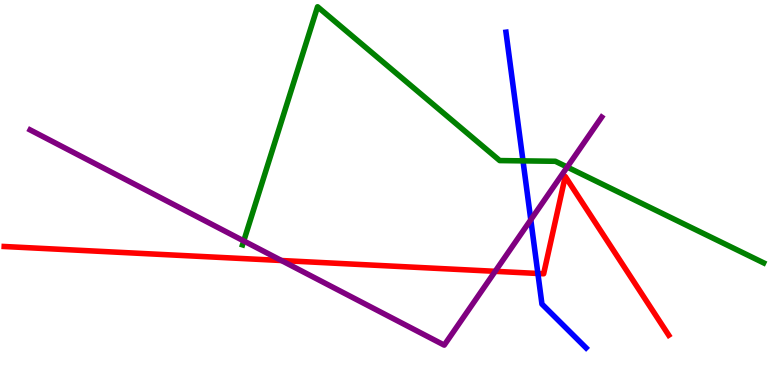[{'lines': ['blue', 'red'], 'intersections': [{'x': 6.94, 'y': 2.9}]}, {'lines': ['green', 'red'], 'intersections': []}, {'lines': ['purple', 'red'], 'intersections': [{'x': 3.63, 'y': 3.23}, {'x': 6.39, 'y': 2.95}]}, {'lines': ['blue', 'green'], 'intersections': [{'x': 6.75, 'y': 5.82}]}, {'lines': ['blue', 'purple'], 'intersections': [{'x': 6.85, 'y': 4.29}]}, {'lines': ['green', 'purple'], 'intersections': [{'x': 3.15, 'y': 3.74}, {'x': 7.32, 'y': 5.66}]}]